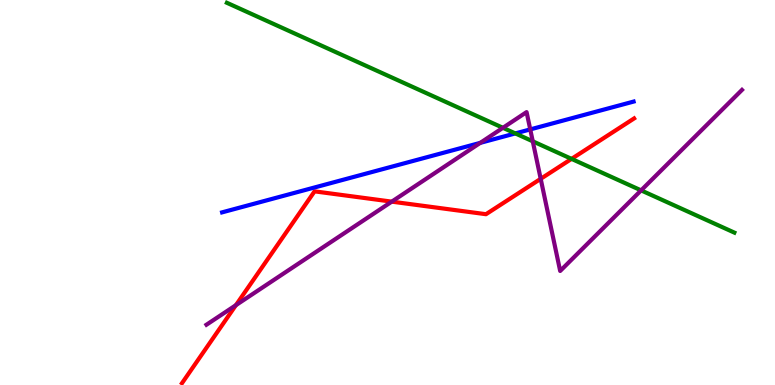[{'lines': ['blue', 'red'], 'intersections': []}, {'lines': ['green', 'red'], 'intersections': [{'x': 7.37, 'y': 5.87}]}, {'lines': ['purple', 'red'], 'intersections': [{'x': 3.04, 'y': 2.07}, {'x': 5.06, 'y': 4.76}, {'x': 6.98, 'y': 5.36}]}, {'lines': ['blue', 'green'], 'intersections': [{'x': 6.65, 'y': 6.53}]}, {'lines': ['blue', 'purple'], 'intersections': [{'x': 6.2, 'y': 6.29}, {'x': 6.84, 'y': 6.64}]}, {'lines': ['green', 'purple'], 'intersections': [{'x': 6.49, 'y': 6.68}, {'x': 6.87, 'y': 6.33}, {'x': 8.27, 'y': 5.06}]}]